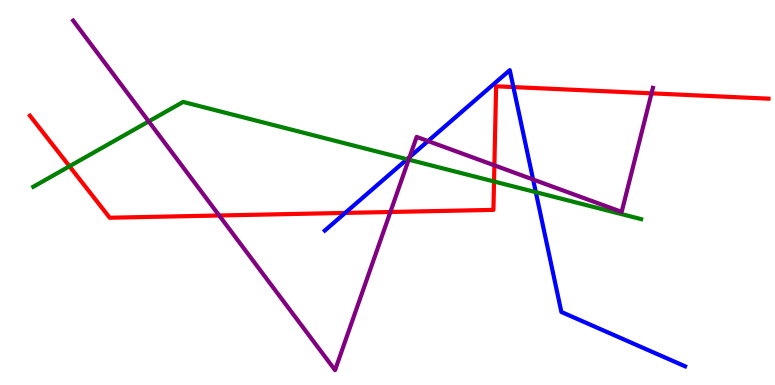[{'lines': ['blue', 'red'], 'intersections': [{'x': 4.45, 'y': 4.47}, {'x': 6.62, 'y': 7.74}]}, {'lines': ['green', 'red'], 'intersections': [{'x': 0.897, 'y': 5.68}, {'x': 6.37, 'y': 5.29}]}, {'lines': ['purple', 'red'], 'intersections': [{'x': 2.83, 'y': 4.4}, {'x': 5.04, 'y': 4.49}, {'x': 6.38, 'y': 5.71}, {'x': 8.41, 'y': 7.58}]}, {'lines': ['blue', 'green'], 'intersections': [{'x': 5.25, 'y': 5.86}, {'x': 6.91, 'y': 5.01}]}, {'lines': ['blue', 'purple'], 'intersections': [{'x': 5.29, 'y': 5.92}, {'x': 5.52, 'y': 6.34}, {'x': 6.88, 'y': 5.34}]}, {'lines': ['green', 'purple'], 'intersections': [{'x': 1.92, 'y': 6.85}, {'x': 5.27, 'y': 5.85}]}]